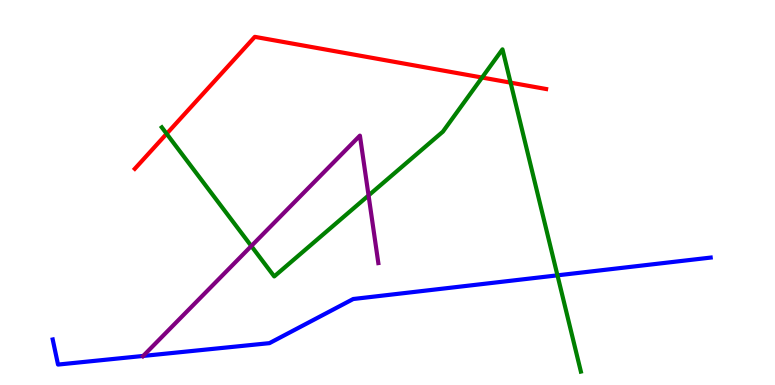[{'lines': ['blue', 'red'], 'intersections': []}, {'lines': ['green', 'red'], 'intersections': [{'x': 2.15, 'y': 6.53}, {'x': 6.22, 'y': 7.99}, {'x': 6.59, 'y': 7.85}]}, {'lines': ['purple', 'red'], 'intersections': []}, {'lines': ['blue', 'green'], 'intersections': [{'x': 7.19, 'y': 2.85}]}, {'lines': ['blue', 'purple'], 'intersections': [{'x': 1.85, 'y': 0.755}]}, {'lines': ['green', 'purple'], 'intersections': [{'x': 3.24, 'y': 3.61}, {'x': 4.76, 'y': 4.92}]}]